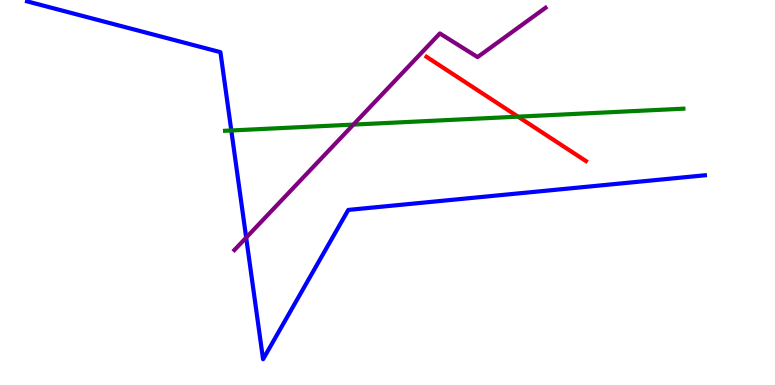[{'lines': ['blue', 'red'], 'intersections': []}, {'lines': ['green', 'red'], 'intersections': [{'x': 6.68, 'y': 6.97}]}, {'lines': ['purple', 'red'], 'intersections': []}, {'lines': ['blue', 'green'], 'intersections': [{'x': 2.98, 'y': 6.61}]}, {'lines': ['blue', 'purple'], 'intersections': [{'x': 3.18, 'y': 3.83}]}, {'lines': ['green', 'purple'], 'intersections': [{'x': 4.56, 'y': 6.76}]}]